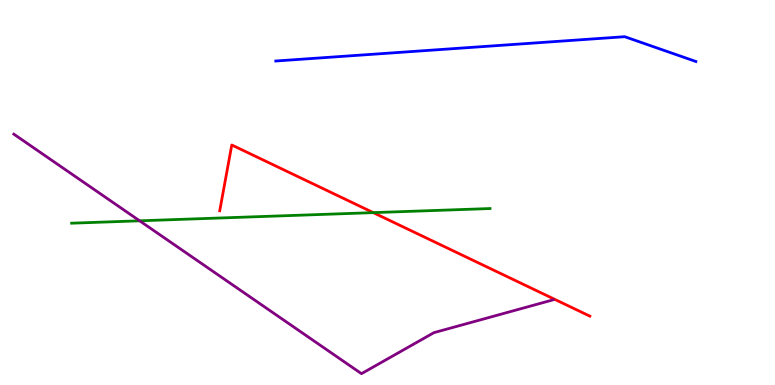[{'lines': ['blue', 'red'], 'intersections': []}, {'lines': ['green', 'red'], 'intersections': [{'x': 4.82, 'y': 4.48}]}, {'lines': ['purple', 'red'], 'intersections': []}, {'lines': ['blue', 'green'], 'intersections': []}, {'lines': ['blue', 'purple'], 'intersections': []}, {'lines': ['green', 'purple'], 'intersections': [{'x': 1.8, 'y': 4.26}]}]